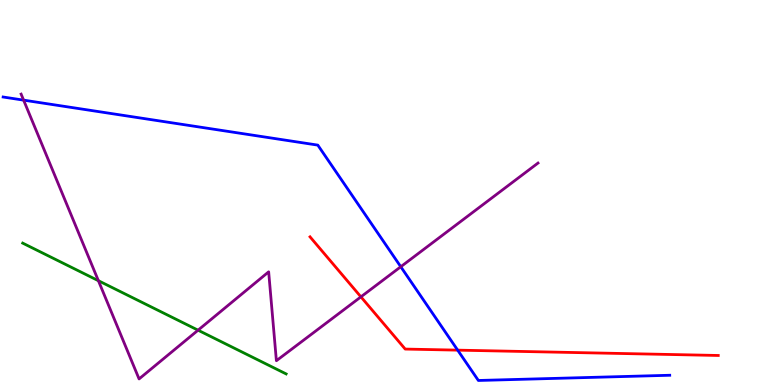[{'lines': ['blue', 'red'], 'intersections': [{'x': 5.91, 'y': 0.905}]}, {'lines': ['green', 'red'], 'intersections': []}, {'lines': ['purple', 'red'], 'intersections': [{'x': 4.66, 'y': 2.29}]}, {'lines': ['blue', 'green'], 'intersections': []}, {'lines': ['blue', 'purple'], 'intersections': [{'x': 0.305, 'y': 7.4}, {'x': 5.17, 'y': 3.07}]}, {'lines': ['green', 'purple'], 'intersections': [{'x': 1.27, 'y': 2.71}, {'x': 2.56, 'y': 1.42}]}]